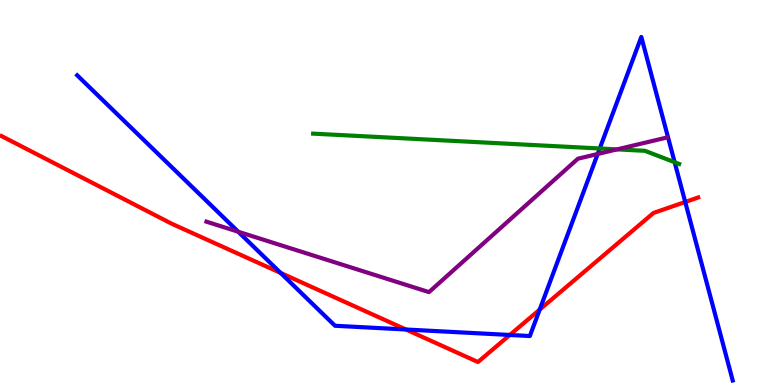[{'lines': ['blue', 'red'], 'intersections': [{'x': 3.62, 'y': 2.91}, {'x': 5.24, 'y': 1.44}, {'x': 6.58, 'y': 1.3}, {'x': 6.96, 'y': 1.96}, {'x': 8.84, 'y': 4.75}]}, {'lines': ['green', 'red'], 'intersections': []}, {'lines': ['purple', 'red'], 'intersections': []}, {'lines': ['blue', 'green'], 'intersections': [{'x': 7.74, 'y': 6.14}, {'x': 8.71, 'y': 5.79}]}, {'lines': ['blue', 'purple'], 'intersections': [{'x': 3.07, 'y': 3.98}, {'x': 7.71, 'y': 6.0}]}, {'lines': ['green', 'purple'], 'intersections': [{'x': 7.96, 'y': 6.12}]}]